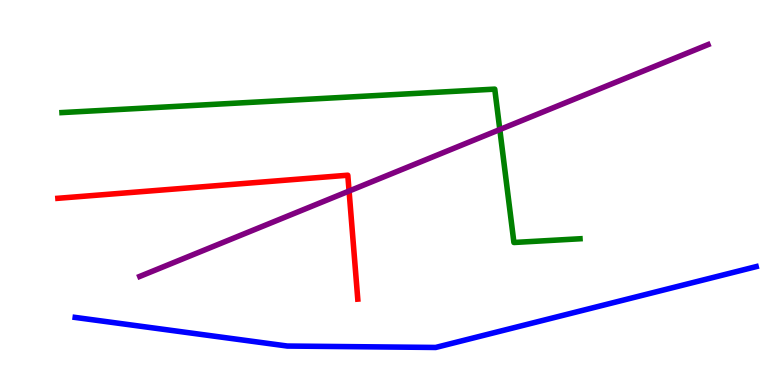[{'lines': ['blue', 'red'], 'intersections': []}, {'lines': ['green', 'red'], 'intersections': []}, {'lines': ['purple', 'red'], 'intersections': [{'x': 4.5, 'y': 5.04}]}, {'lines': ['blue', 'green'], 'intersections': []}, {'lines': ['blue', 'purple'], 'intersections': []}, {'lines': ['green', 'purple'], 'intersections': [{'x': 6.45, 'y': 6.64}]}]